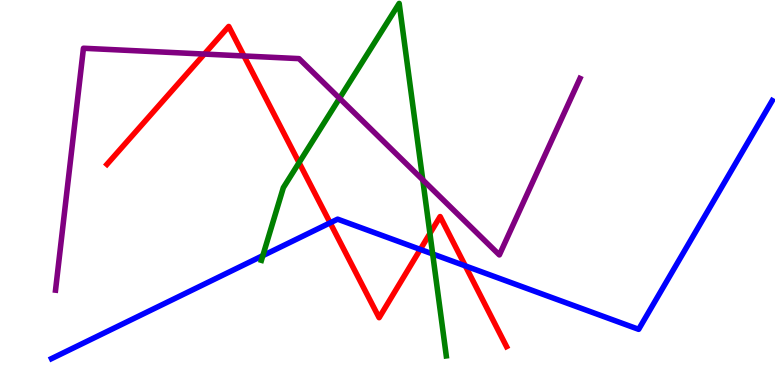[{'lines': ['blue', 'red'], 'intersections': [{'x': 4.26, 'y': 4.21}, {'x': 5.42, 'y': 3.52}, {'x': 6.0, 'y': 3.09}]}, {'lines': ['green', 'red'], 'intersections': [{'x': 3.86, 'y': 5.77}, {'x': 5.55, 'y': 3.94}]}, {'lines': ['purple', 'red'], 'intersections': [{'x': 2.64, 'y': 8.6}, {'x': 3.15, 'y': 8.55}]}, {'lines': ['blue', 'green'], 'intersections': [{'x': 3.39, 'y': 3.36}, {'x': 5.58, 'y': 3.4}]}, {'lines': ['blue', 'purple'], 'intersections': []}, {'lines': ['green', 'purple'], 'intersections': [{'x': 4.38, 'y': 7.45}, {'x': 5.45, 'y': 5.33}]}]